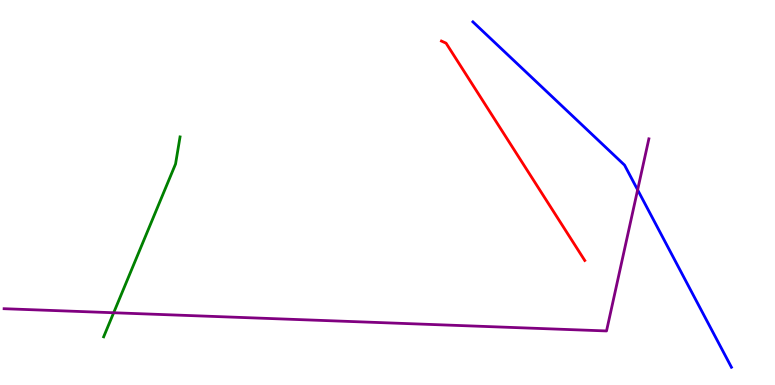[{'lines': ['blue', 'red'], 'intersections': []}, {'lines': ['green', 'red'], 'intersections': []}, {'lines': ['purple', 'red'], 'intersections': []}, {'lines': ['blue', 'green'], 'intersections': []}, {'lines': ['blue', 'purple'], 'intersections': [{'x': 8.23, 'y': 5.07}]}, {'lines': ['green', 'purple'], 'intersections': [{'x': 1.47, 'y': 1.88}]}]